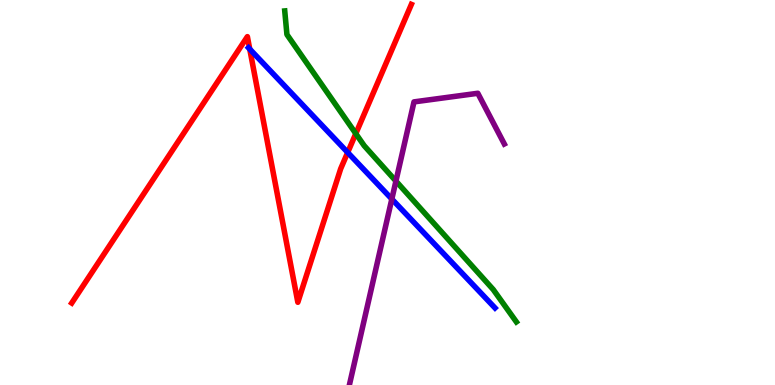[{'lines': ['blue', 'red'], 'intersections': [{'x': 3.22, 'y': 8.72}, {'x': 4.49, 'y': 6.04}]}, {'lines': ['green', 'red'], 'intersections': [{'x': 4.59, 'y': 6.53}]}, {'lines': ['purple', 'red'], 'intersections': []}, {'lines': ['blue', 'green'], 'intersections': []}, {'lines': ['blue', 'purple'], 'intersections': [{'x': 5.06, 'y': 4.83}]}, {'lines': ['green', 'purple'], 'intersections': [{'x': 5.11, 'y': 5.3}]}]